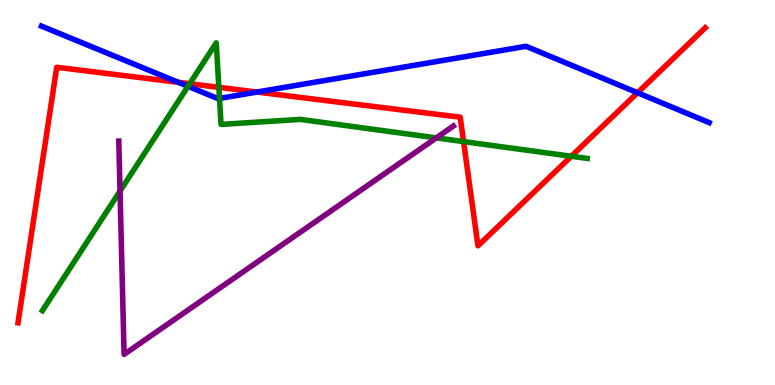[{'lines': ['blue', 'red'], 'intersections': [{'x': 2.3, 'y': 7.86}, {'x': 3.32, 'y': 7.61}, {'x': 8.23, 'y': 7.59}]}, {'lines': ['green', 'red'], 'intersections': [{'x': 2.45, 'y': 7.83}, {'x': 2.82, 'y': 7.73}, {'x': 5.98, 'y': 6.32}, {'x': 7.37, 'y': 5.94}]}, {'lines': ['purple', 'red'], 'intersections': []}, {'lines': ['blue', 'green'], 'intersections': [{'x': 2.43, 'y': 7.76}, {'x': 2.83, 'y': 7.44}]}, {'lines': ['blue', 'purple'], 'intersections': []}, {'lines': ['green', 'purple'], 'intersections': [{'x': 1.55, 'y': 5.04}, {'x': 5.63, 'y': 6.42}]}]